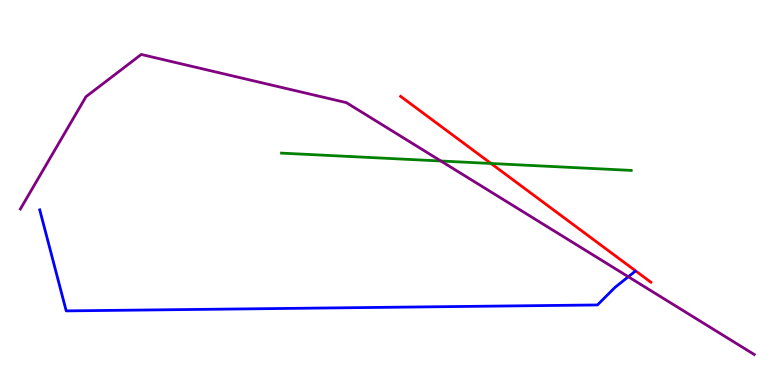[{'lines': ['blue', 'red'], 'intersections': []}, {'lines': ['green', 'red'], 'intersections': [{'x': 6.34, 'y': 5.75}]}, {'lines': ['purple', 'red'], 'intersections': []}, {'lines': ['blue', 'green'], 'intersections': []}, {'lines': ['blue', 'purple'], 'intersections': [{'x': 8.11, 'y': 2.81}]}, {'lines': ['green', 'purple'], 'intersections': [{'x': 5.69, 'y': 5.82}]}]